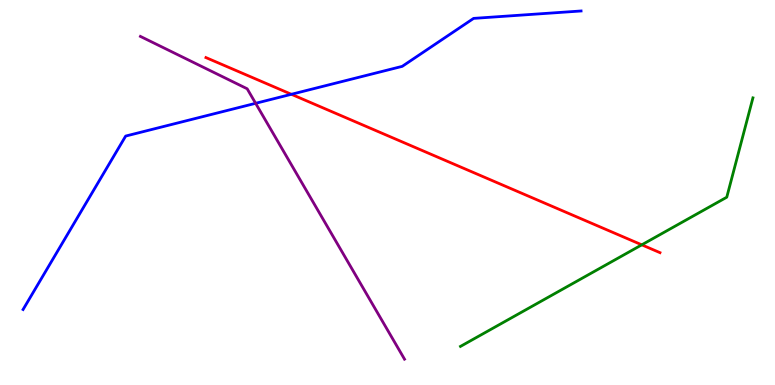[{'lines': ['blue', 'red'], 'intersections': [{'x': 3.76, 'y': 7.55}]}, {'lines': ['green', 'red'], 'intersections': [{'x': 8.28, 'y': 3.64}]}, {'lines': ['purple', 'red'], 'intersections': []}, {'lines': ['blue', 'green'], 'intersections': []}, {'lines': ['blue', 'purple'], 'intersections': [{'x': 3.3, 'y': 7.32}]}, {'lines': ['green', 'purple'], 'intersections': []}]